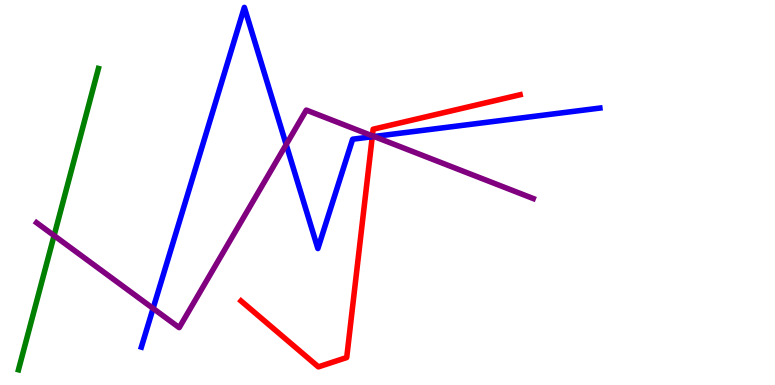[{'lines': ['blue', 'red'], 'intersections': [{'x': 4.8, 'y': 6.45}]}, {'lines': ['green', 'red'], 'intersections': []}, {'lines': ['purple', 'red'], 'intersections': [{'x': 4.8, 'y': 6.47}]}, {'lines': ['blue', 'green'], 'intersections': []}, {'lines': ['blue', 'purple'], 'intersections': [{'x': 1.98, 'y': 1.99}, {'x': 3.69, 'y': 6.24}, {'x': 4.83, 'y': 6.45}]}, {'lines': ['green', 'purple'], 'intersections': [{'x': 0.698, 'y': 3.88}]}]